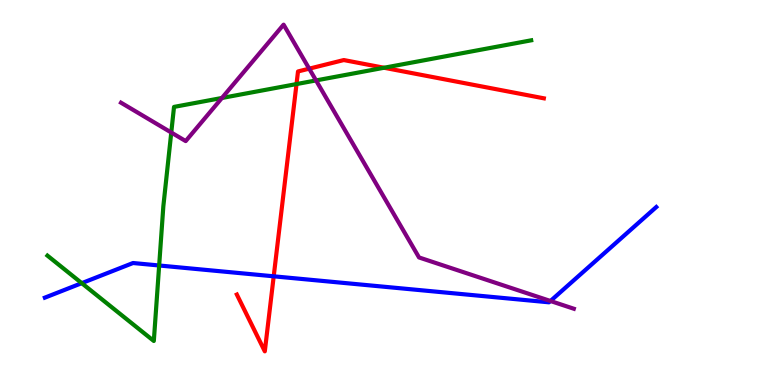[{'lines': ['blue', 'red'], 'intersections': [{'x': 3.53, 'y': 2.82}]}, {'lines': ['green', 'red'], 'intersections': [{'x': 3.83, 'y': 7.82}, {'x': 4.96, 'y': 8.24}]}, {'lines': ['purple', 'red'], 'intersections': [{'x': 3.99, 'y': 8.22}]}, {'lines': ['blue', 'green'], 'intersections': [{'x': 1.05, 'y': 2.65}, {'x': 2.05, 'y': 3.1}]}, {'lines': ['blue', 'purple'], 'intersections': [{'x': 7.1, 'y': 2.18}]}, {'lines': ['green', 'purple'], 'intersections': [{'x': 2.21, 'y': 6.56}, {'x': 2.86, 'y': 7.46}, {'x': 4.08, 'y': 7.91}]}]